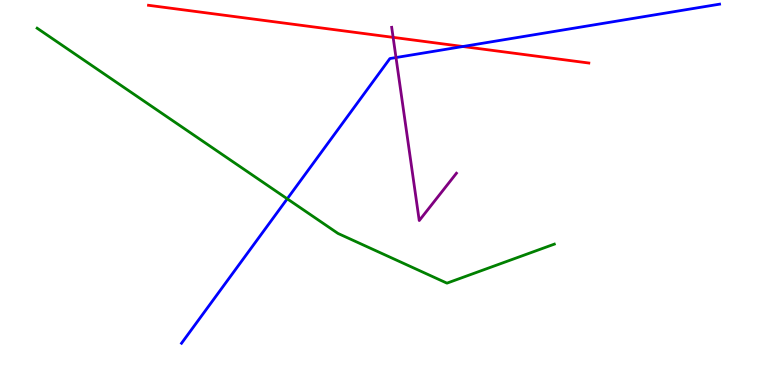[{'lines': ['blue', 'red'], 'intersections': [{'x': 5.97, 'y': 8.79}]}, {'lines': ['green', 'red'], 'intersections': []}, {'lines': ['purple', 'red'], 'intersections': [{'x': 5.07, 'y': 9.03}]}, {'lines': ['blue', 'green'], 'intersections': [{'x': 3.71, 'y': 4.84}]}, {'lines': ['blue', 'purple'], 'intersections': [{'x': 5.11, 'y': 8.51}]}, {'lines': ['green', 'purple'], 'intersections': []}]